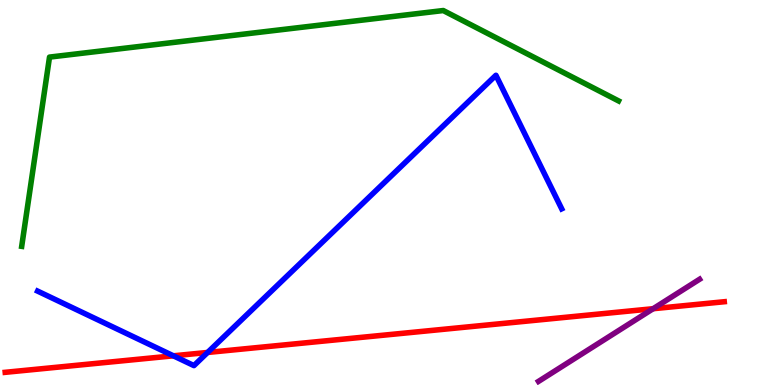[{'lines': ['blue', 'red'], 'intersections': [{'x': 2.24, 'y': 0.758}, {'x': 2.68, 'y': 0.845}]}, {'lines': ['green', 'red'], 'intersections': []}, {'lines': ['purple', 'red'], 'intersections': [{'x': 8.43, 'y': 1.98}]}, {'lines': ['blue', 'green'], 'intersections': []}, {'lines': ['blue', 'purple'], 'intersections': []}, {'lines': ['green', 'purple'], 'intersections': []}]